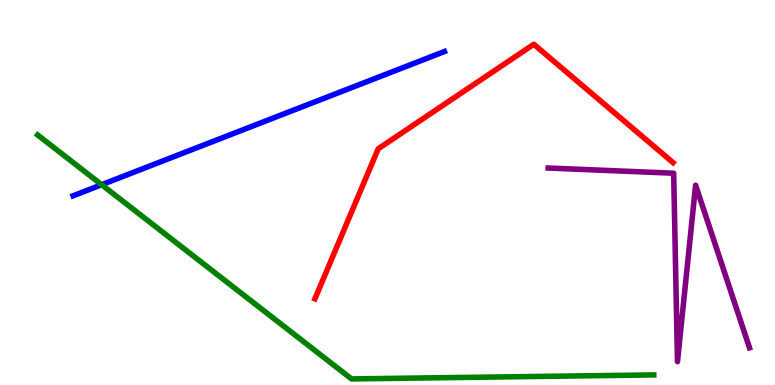[{'lines': ['blue', 'red'], 'intersections': []}, {'lines': ['green', 'red'], 'intersections': []}, {'lines': ['purple', 'red'], 'intersections': []}, {'lines': ['blue', 'green'], 'intersections': [{'x': 1.31, 'y': 5.2}]}, {'lines': ['blue', 'purple'], 'intersections': []}, {'lines': ['green', 'purple'], 'intersections': []}]